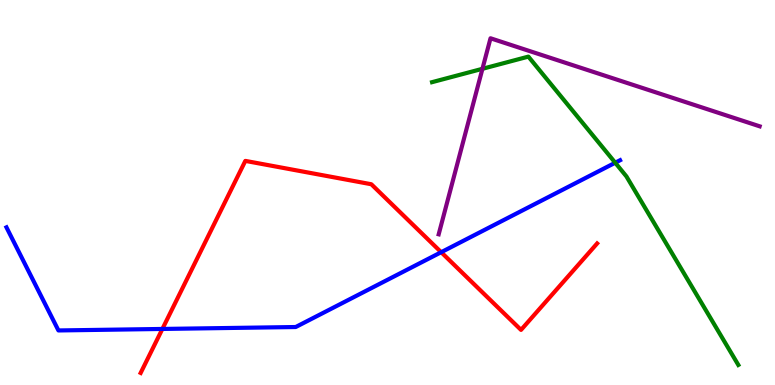[{'lines': ['blue', 'red'], 'intersections': [{'x': 2.1, 'y': 1.46}, {'x': 5.69, 'y': 3.45}]}, {'lines': ['green', 'red'], 'intersections': []}, {'lines': ['purple', 'red'], 'intersections': []}, {'lines': ['blue', 'green'], 'intersections': [{'x': 7.94, 'y': 5.77}]}, {'lines': ['blue', 'purple'], 'intersections': []}, {'lines': ['green', 'purple'], 'intersections': [{'x': 6.23, 'y': 8.21}]}]